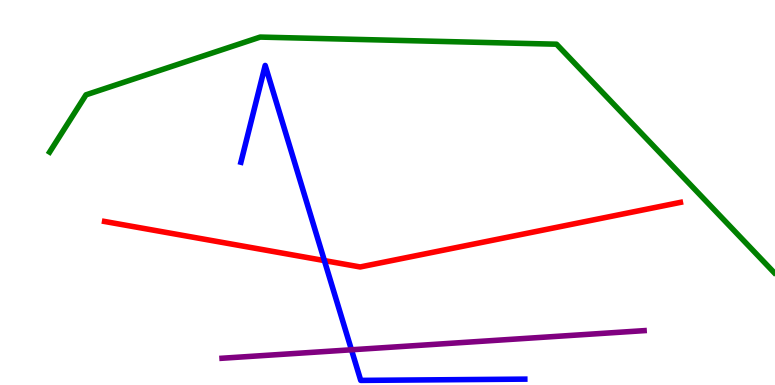[{'lines': ['blue', 'red'], 'intersections': [{'x': 4.19, 'y': 3.23}]}, {'lines': ['green', 'red'], 'intersections': []}, {'lines': ['purple', 'red'], 'intersections': []}, {'lines': ['blue', 'green'], 'intersections': []}, {'lines': ['blue', 'purple'], 'intersections': [{'x': 4.53, 'y': 0.915}]}, {'lines': ['green', 'purple'], 'intersections': []}]